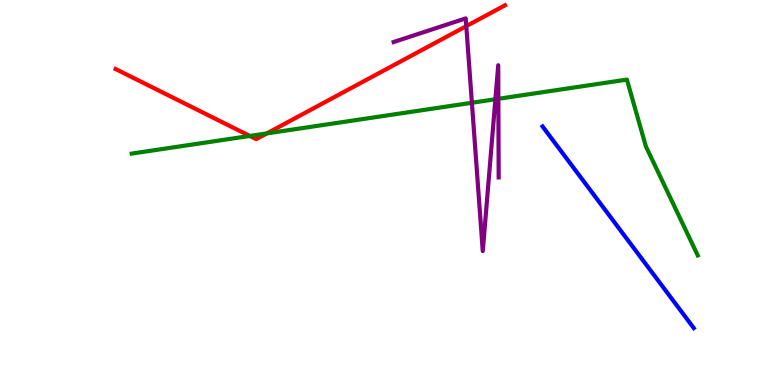[{'lines': ['blue', 'red'], 'intersections': []}, {'lines': ['green', 'red'], 'intersections': [{'x': 3.22, 'y': 6.47}, {'x': 3.44, 'y': 6.53}]}, {'lines': ['purple', 'red'], 'intersections': [{'x': 6.02, 'y': 9.32}]}, {'lines': ['blue', 'green'], 'intersections': []}, {'lines': ['blue', 'purple'], 'intersections': []}, {'lines': ['green', 'purple'], 'intersections': [{'x': 6.09, 'y': 7.33}, {'x': 6.39, 'y': 7.42}, {'x': 6.43, 'y': 7.43}]}]